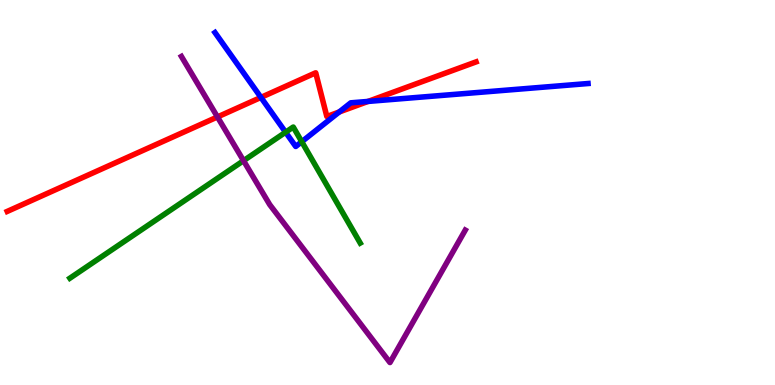[{'lines': ['blue', 'red'], 'intersections': [{'x': 3.37, 'y': 7.47}, {'x': 4.38, 'y': 7.09}, {'x': 4.75, 'y': 7.37}]}, {'lines': ['green', 'red'], 'intersections': []}, {'lines': ['purple', 'red'], 'intersections': [{'x': 2.81, 'y': 6.96}]}, {'lines': ['blue', 'green'], 'intersections': [{'x': 3.69, 'y': 6.57}, {'x': 3.89, 'y': 6.32}]}, {'lines': ['blue', 'purple'], 'intersections': []}, {'lines': ['green', 'purple'], 'intersections': [{'x': 3.14, 'y': 5.83}]}]